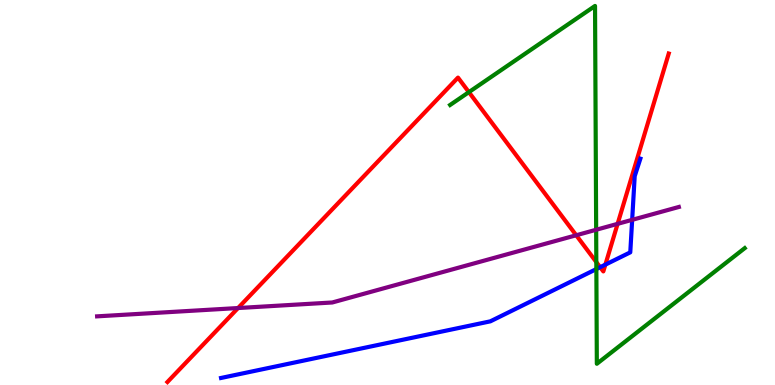[{'lines': ['blue', 'red'], 'intersections': [{'x': 7.74, 'y': 3.06}, {'x': 7.81, 'y': 3.13}]}, {'lines': ['green', 'red'], 'intersections': [{'x': 6.05, 'y': 7.61}, {'x': 7.69, 'y': 3.19}]}, {'lines': ['purple', 'red'], 'intersections': [{'x': 3.07, 'y': 2.0}, {'x': 7.44, 'y': 3.89}, {'x': 7.97, 'y': 4.19}]}, {'lines': ['blue', 'green'], 'intersections': [{'x': 7.69, 'y': 3.01}]}, {'lines': ['blue', 'purple'], 'intersections': [{'x': 8.16, 'y': 4.29}]}, {'lines': ['green', 'purple'], 'intersections': [{'x': 7.69, 'y': 4.03}]}]